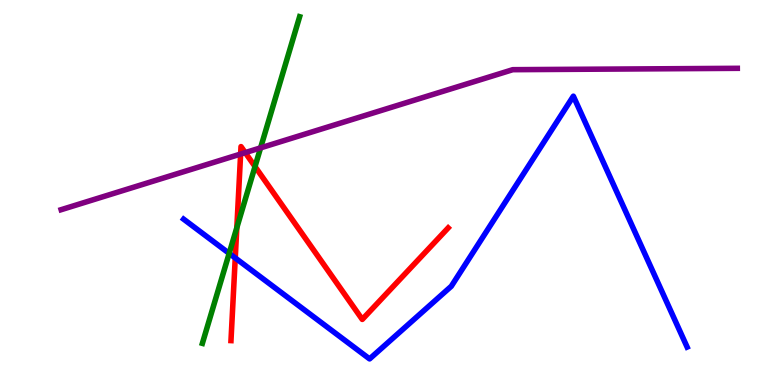[{'lines': ['blue', 'red'], 'intersections': [{'x': 3.04, 'y': 3.3}]}, {'lines': ['green', 'red'], 'intersections': [{'x': 3.06, 'y': 4.09}, {'x': 3.29, 'y': 5.67}]}, {'lines': ['purple', 'red'], 'intersections': [{'x': 3.1, 'y': 6.0}, {'x': 3.16, 'y': 6.04}]}, {'lines': ['blue', 'green'], 'intersections': [{'x': 2.96, 'y': 3.42}]}, {'lines': ['blue', 'purple'], 'intersections': []}, {'lines': ['green', 'purple'], 'intersections': [{'x': 3.36, 'y': 6.16}]}]